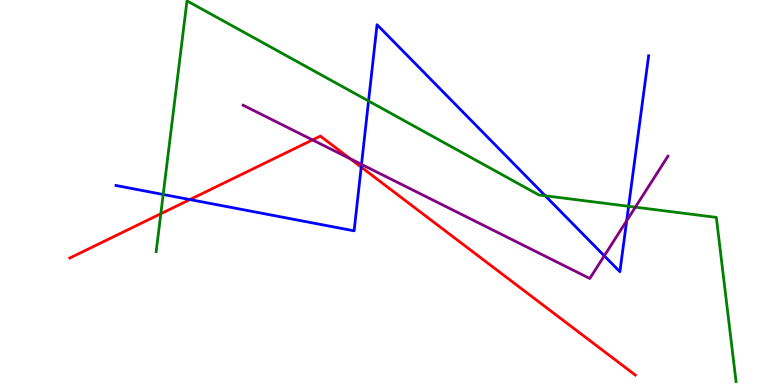[{'lines': ['blue', 'red'], 'intersections': [{'x': 2.45, 'y': 4.82}, {'x': 4.66, 'y': 5.66}]}, {'lines': ['green', 'red'], 'intersections': [{'x': 2.08, 'y': 4.45}]}, {'lines': ['purple', 'red'], 'intersections': [{'x': 4.03, 'y': 6.37}, {'x': 4.52, 'y': 5.88}]}, {'lines': ['blue', 'green'], 'intersections': [{'x': 2.11, 'y': 4.95}, {'x': 4.76, 'y': 7.38}, {'x': 7.04, 'y': 4.92}, {'x': 8.11, 'y': 4.64}]}, {'lines': ['blue', 'purple'], 'intersections': [{'x': 4.66, 'y': 5.73}, {'x': 7.8, 'y': 3.36}, {'x': 8.09, 'y': 4.27}]}, {'lines': ['green', 'purple'], 'intersections': [{'x': 8.2, 'y': 4.62}]}]